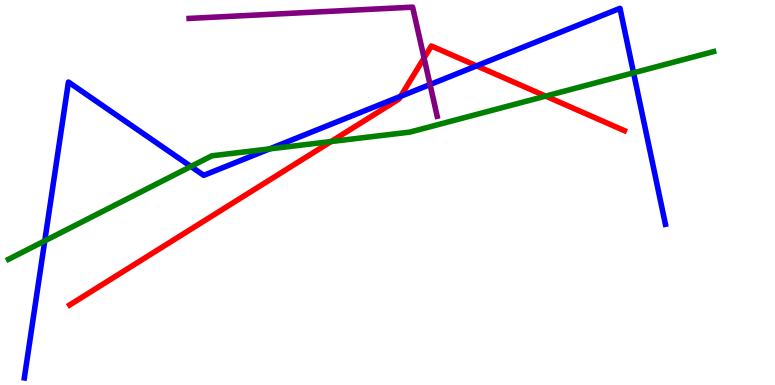[{'lines': ['blue', 'red'], 'intersections': [{'x': 5.17, 'y': 7.5}, {'x': 6.15, 'y': 8.29}]}, {'lines': ['green', 'red'], 'intersections': [{'x': 4.27, 'y': 6.32}, {'x': 7.04, 'y': 7.5}]}, {'lines': ['purple', 'red'], 'intersections': [{'x': 5.47, 'y': 8.49}]}, {'lines': ['blue', 'green'], 'intersections': [{'x': 0.578, 'y': 3.74}, {'x': 2.46, 'y': 5.68}, {'x': 3.48, 'y': 6.13}, {'x': 8.17, 'y': 8.11}]}, {'lines': ['blue', 'purple'], 'intersections': [{'x': 5.55, 'y': 7.8}]}, {'lines': ['green', 'purple'], 'intersections': []}]